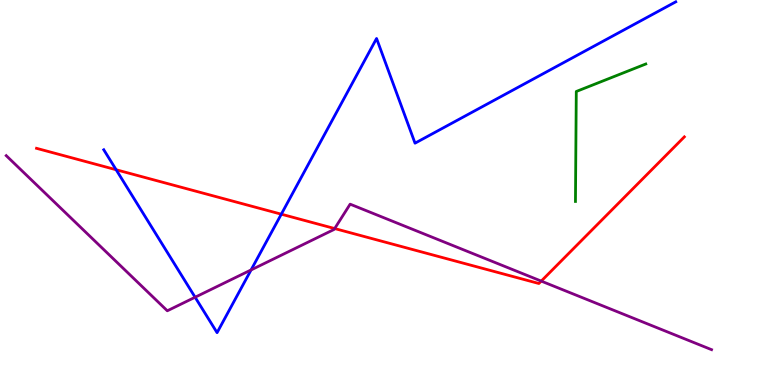[{'lines': ['blue', 'red'], 'intersections': [{'x': 1.5, 'y': 5.59}, {'x': 3.63, 'y': 4.44}]}, {'lines': ['green', 'red'], 'intersections': []}, {'lines': ['purple', 'red'], 'intersections': [{'x': 4.32, 'y': 4.06}, {'x': 6.98, 'y': 2.7}]}, {'lines': ['blue', 'green'], 'intersections': []}, {'lines': ['blue', 'purple'], 'intersections': [{'x': 2.52, 'y': 2.28}, {'x': 3.24, 'y': 2.99}]}, {'lines': ['green', 'purple'], 'intersections': []}]